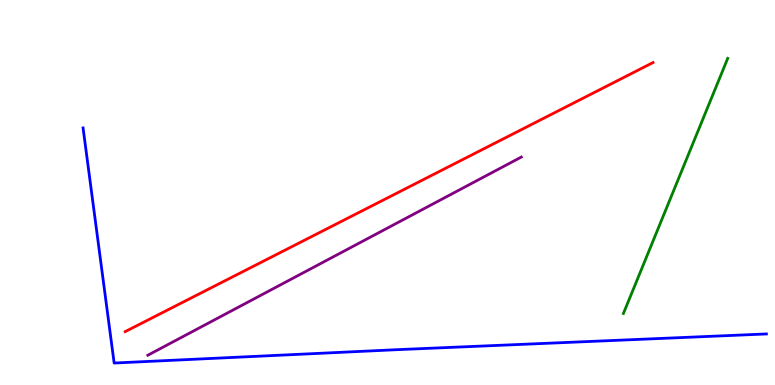[{'lines': ['blue', 'red'], 'intersections': []}, {'lines': ['green', 'red'], 'intersections': []}, {'lines': ['purple', 'red'], 'intersections': []}, {'lines': ['blue', 'green'], 'intersections': []}, {'lines': ['blue', 'purple'], 'intersections': []}, {'lines': ['green', 'purple'], 'intersections': []}]